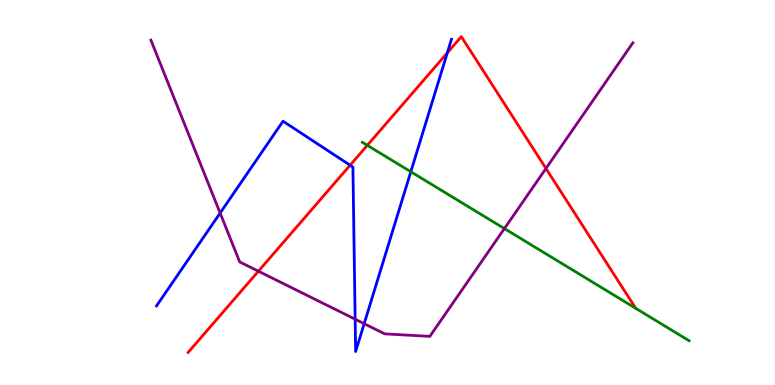[{'lines': ['blue', 'red'], 'intersections': [{'x': 4.52, 'y': 5.71}, {'x': 5.77, 'y': 8.63}]}, {'lines': ['green', 'red'], 'intersections': [{'x': 4.74, 'y': 6.23}]}, {'lines': ['purple', 'red'], 'intersections': [{'x': 3.33, 'y': 2.96}, {'x': 7.04, 'y': 5.62}]}, {'lines': ['blue', 'green'], 'intersections': [{'x': 5.3, 'y': 5.54}]}, {'lines': ['blue', 'purple'], 'intersections': [{'x': 2.84, 'y': 4.47}, {'x': 4.58, 'y': 1.71}, {'x': 4.7, 'y': 1.59}]}, {'lines': ['green', 'purple'], 'intersections': [{'x': 6.51, 'y': 4.06}]}]